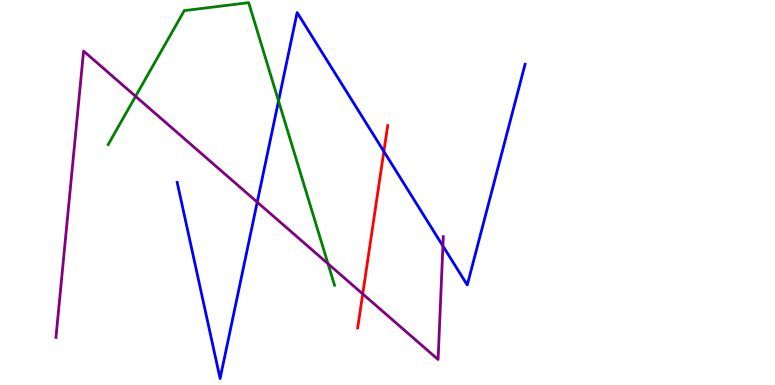[{'lines': ['blue', 'red'], 'intersections': [{'x': 4.95, 'y': 6.07}]}, {'lines': ['green', 'red'], 'intersections': []}, {'lines': ['purple', 'red'], 'intersections': [{'x': 4.68, 'y': 2.37}]}, {'lines': ['blue', 'green'], 'intersections': [{'x': 3.59, 'y': 7.38}]}, {'lines': ['blue', 'purple'], 'intersections': [{'x': 3.32, 'y': 4.75}, {'x': 5.71, 'y': 3.61}]}, {'lines': ['green', 'purple'], 'intersections': [{'x': 1.75, 'y': 7.5}, {'x': 4.23, 'y': 3.15}]}]